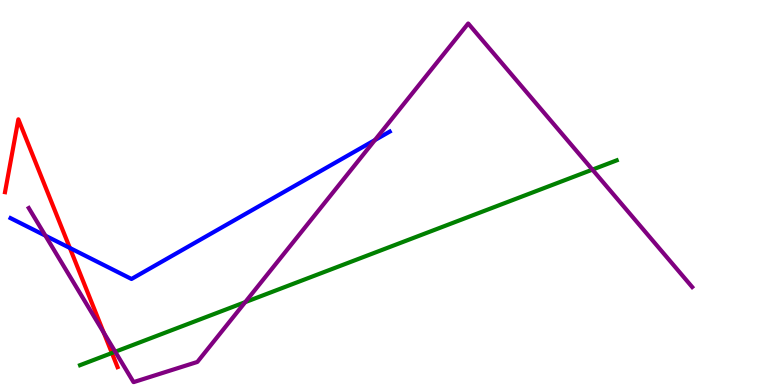[{'lines': ['blue', 'red'], 'intersections': [{'x': 0.901, 'y': 3.56}]}, {'lines': ['green', 'red'], 'intersections': [{'x': 1.44, 'y': 0.831}]}, {'lines': ['purple', 'red'], 'intersections': [{'x': 1.34, 'y': 1.36}]}, {'lines': ['blue', 'green'], 'intersections': []}, {'lines': ['blue', 'purple'], 'intersections': [{'x': 0.586, 'y': 3.88}, {'x': 4.84, 'y': 6.36}]}, {'lines': ['green', 'purple'], 'intersections': [{'x': 1.49, 'y': 0.864}, {'x': 3.16, 'y': 2.15}, {'x': 7.64, 'y': 5.59}]}]